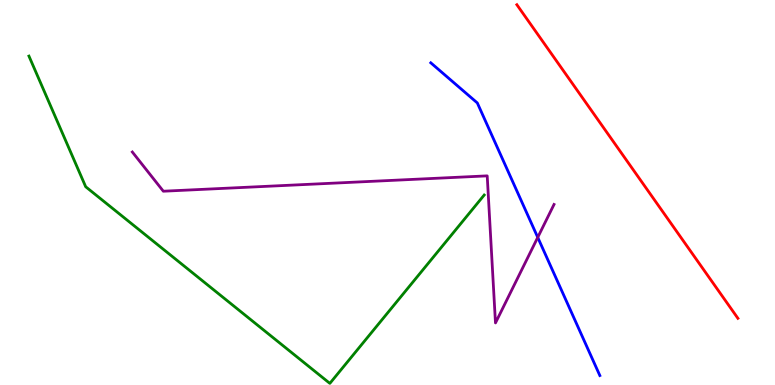[{'lines': ['blue', 'red'], 'intersections': []}, {'lines': ['green', 'red'], 'intersections': []}, {'lines': ['purple', 'red'], 'intersections': []}, {'lines': ['blue', 'green'], 'intersections': []}, {'lines': ['blue', 'purple'], 'intersections': [{'x': 6.94, 'y': 3.83}]}, {'lines': ['green', 'purple'], 'intersections': []}]